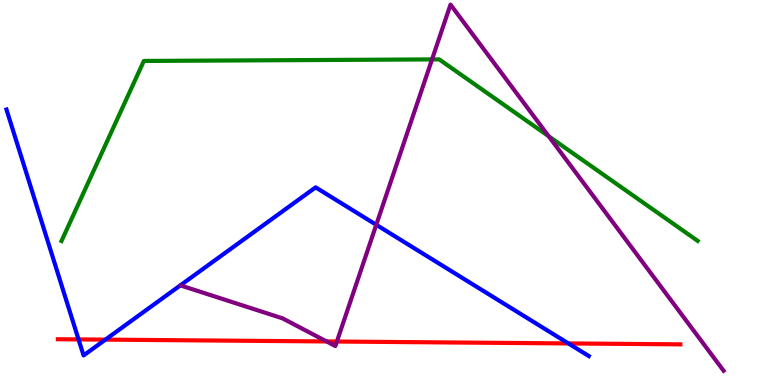[{'lines': ['blue', 'red'], 'intersections': [{'x': 1.01, 'y': 1.18}, {'x': 1.36, 'y': 1.18}, {'x': 7.33, 'y': 1.08}]}, {'lines': ['green', 'red'], 'intersections': []}, {'lines': ['purple', 'red'], 'intersections': [{'x': 4.21, 'y': 1.13}, {'x': 4.35, 'y': 1.13}]}, {'lines': ['blue', 'green'], 'intersections': []}, {'lines': ['blue', 'purple'], 'intersections': [{'x': 4.85, 'y': 4.16}]}, {'lines': ['green', 'purple'], 'intersections': [{'x': 5.57, 'y': 8.46}, {'x': 7.08, 'y': 6.46}]}]